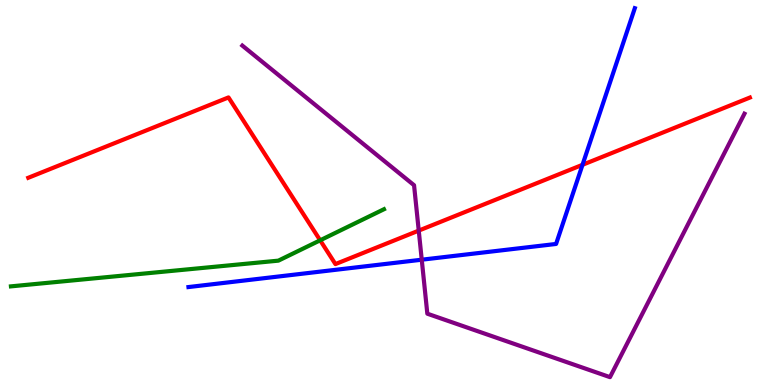[{'lines': ['blue', 'red'], 'intersections': [{'x': 7.52, 'y': 5.72}]}, {'lines': ['green', 'red'], 'intersections': [{'x': 4.13, 'y': 3.76}]}, {'lines': ['purple', 'red'], 'intersections': [{'x': 5.4, 'y': 4.01}]}, {'lines': ['blue', 'green'], 'intersections': []}, {'lines': ['blue', 'purple'], 'intersections': [{'x': 5.44, 'y': 3.25}]}, {'lines': ['green', 'purple'], 'intersections': []}]